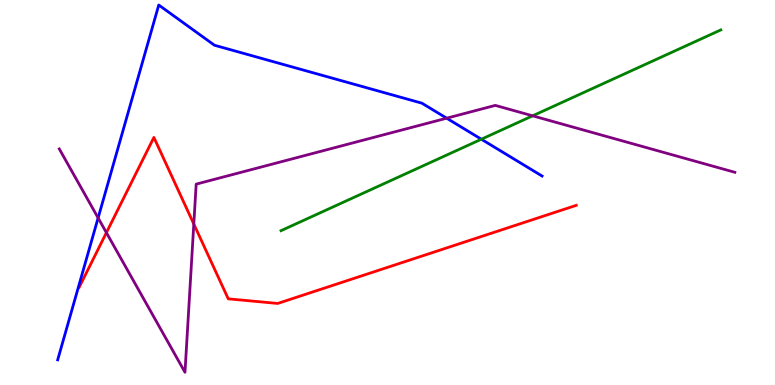[{'lines': ['blue', 'red'], 'intersections': []}, {'lines': ['green', 'red'], 'intersections': []}, {'lines': ['purple', 'red'], 'intersections': [{'x': 1.37, 'y': 3.96}, {'x': 2.5, 'y': 4.18}]}, {'lines': ['blue', 'green'], 'intersections': [{'x': 6.21, 'y': 6.38}]}, {'lines': ['blue', 'purple'], 'intersections': [{'x': 1.27, 'y': 4.34}, {'x': 5.76, 'y': 6.93}]}, {'lines': ['green', 'purple'], 'intersections': [{'x': 6.87, 'y': 6.99}]}]